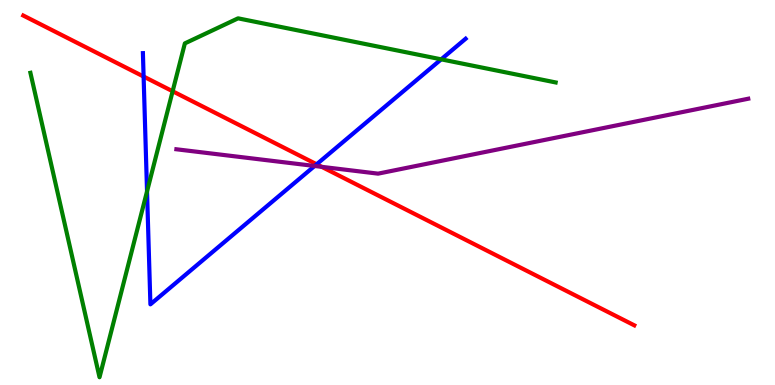[{'lines': ['blue', 'red'], 'intersections': [{'x': 1.85, 'y': 8.01}, {'x': 4.09, 'y': 5.73}]}, {'lines': ['green', 'red'], 'intersections': [{'x': 2.23, 'y': 7.63}]}, {'lines': ['purple', 'red'], 'intersections': [{'x': 4.15, 'y': 5.67}]}, {'lines': ['blue', 'green'], 'intersections': [{'x': 1.9, 'y': 5.03}, {'x': 5.69, 'y': 8.46}]}, {'lines': ['blue', 'purple'], 'intersections': [{'x': 4.06, 'y': 5.69}]}, {'lines': ['green', 'purple'], 'intersections': []}]